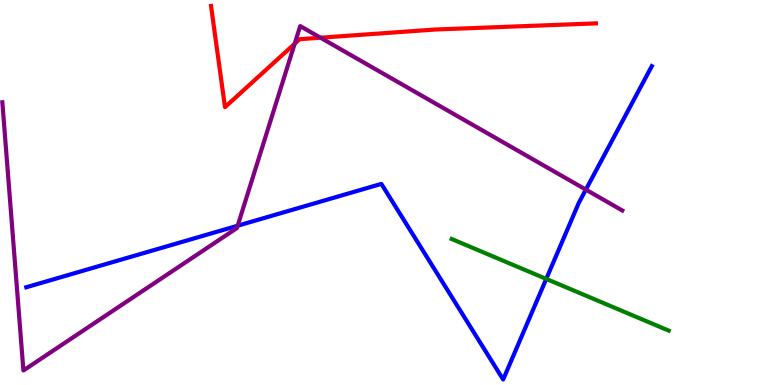[{'lines': ['blue', 'red'], 'intersections': []}, {'lines': ['green', 'red'], 'intersections': []}, {'lines': ['purple', 'red'], 'intersections': [{'x': 3.8, 'y': 8.86}, {'x': 4.14, 'y': 9.02}]}, {'lines': ['blue', 'green'], 'intersections': [{'x': 7.05, 'y': 2.76}]}, {'lines': ['blue', 'purple'], 'intersections': [{'x': 3.07, 'y': 4.14}, {'x': 7.56, 'y': 5.07}]}, {'lines': ['green', 'purple'], 'intersections': []}]